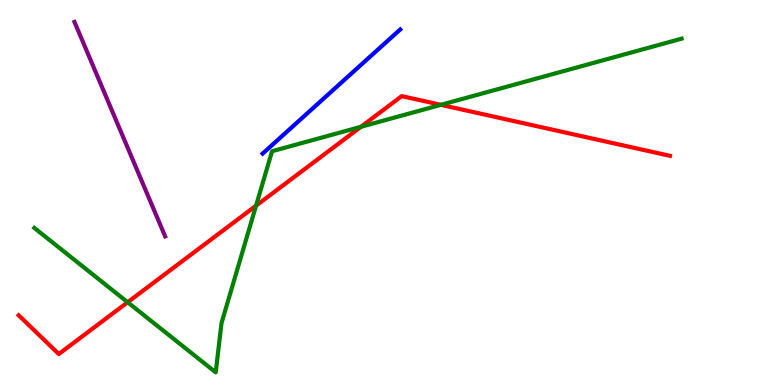[{'lines': ['blue', 'red'], 'intersections': []}, {'lines': ['green', 'red'], 'intersections': [{'x': 1.65, 'y': 2.15}, {'x': 3.3, 'y': 4.66}, {'x': 4.66, 'y': 6.71}, {'x': 5.69, 'y': 7.28}]}, {'lines': ['purple', 'red'], 'intersections': []}, {'lines': ['blue', 'green'], 'intersections': []}, {'lines': ['blue', 'purple'], 'intersections': []}, {'lines': ['green', 'purple'], 'intersections': []}]